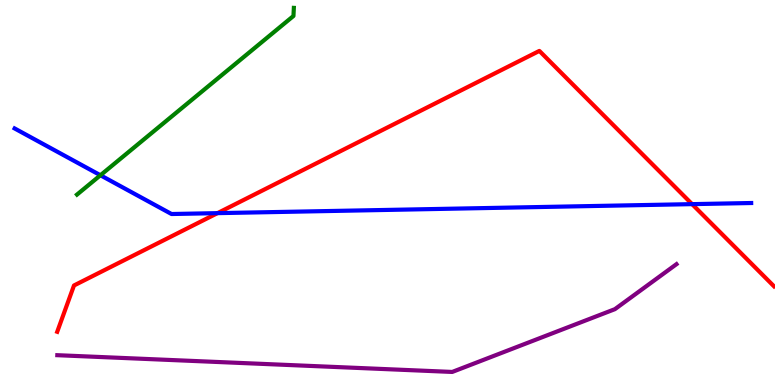[{'lines': ['blue', 'red'], 'intersections': [{'x': 2.81, 'y': 4.46}, {'x': 8.93, 'y': 4.7}]}, {'lines': ['green', 'red'], 'intersections': []}, {'lines': ['purple', 'red'], 'intersections': []}, {'lines': ['blue', 'green'], 'intersections': [{'x': 1.3, 'y': 5.45}]}, {'lines': ['blue', 'purple'], 'intersections': []}, {'lines': ['green', 'purple'], 'intersections': []}]